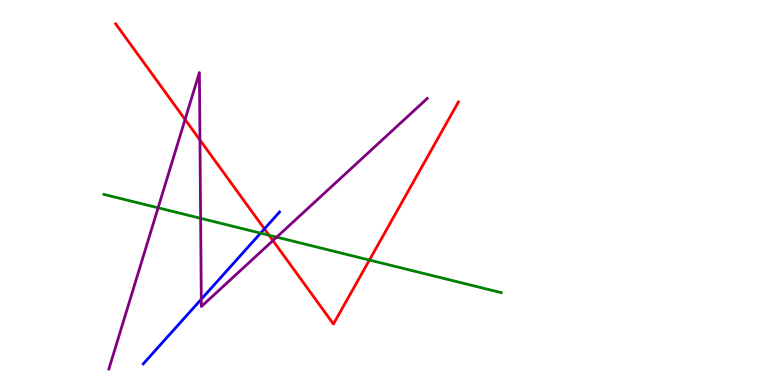[{'lines': ['blue', 'red'], 'intersections': [{'x': 3.41, 'y': 4.06}]}, {'lines': ['green', 'red'], 'intersections': [{'x': 3.47, 'y': 3.89}, {'x': 4.77, 'y': 3.25}]}, {'lines': ['purple', 'red'], 'intersections': [{'x': 2.39, 'y': 6.9}, {'x': 2.58, 'y': 6.36}, {'x': 3.52, 'y': 3.75}]}, {'lines': ['blue', 'green'], 'intersections': [{'x': 3.36, 'y': 3.94}]}, {'lines': ['blue', 'purple'], 'intersections': [{'x': 2.6, 'y': 2.23}]}, {'lines': ['green', 'purple'], 'intersections': [{'x': 2.04, 'y': 4.6}, {'x': 2.59, 'y': 4.33}, {'x': 3.57, 'y': 3.84}]}]